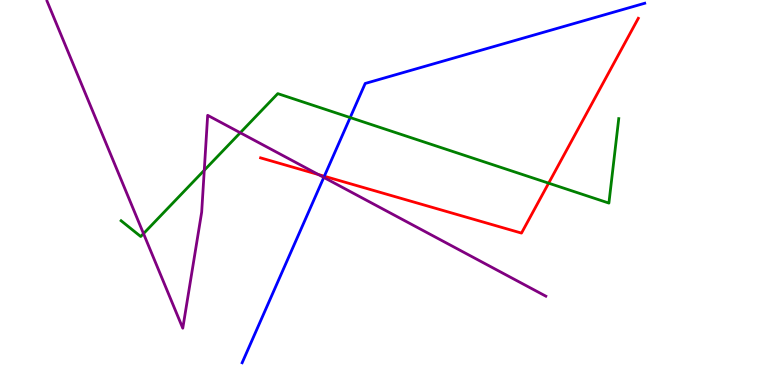[{'lines': ['blue', 'red'], 'intersections': [{'x': 4.18, 'y': 5.42}]}, {'lines': ['green', 'red'], 'intersections': [{'x': 7.08, 'y': 5.24}]}, {'lines': ['purple', 'red'], 'intersections': [{'x': 4.11, 'y': 5.47}]}, {'lines': ['blue', 'green'], 'intersections': [{'x': 4.52, 'y': 6.95}]}, {'lines': ['blue', 'purple'], 'intersections': [{'x': 4.18, 'y': 5.39}]}, {'lines': ['green', 'purple'], 'intersections': [{'x': 1.85, 'y': 3.93}, {'x': 2.64, 'y': 5.58}, {'x': 3.1, 'y': 6.55}]}]